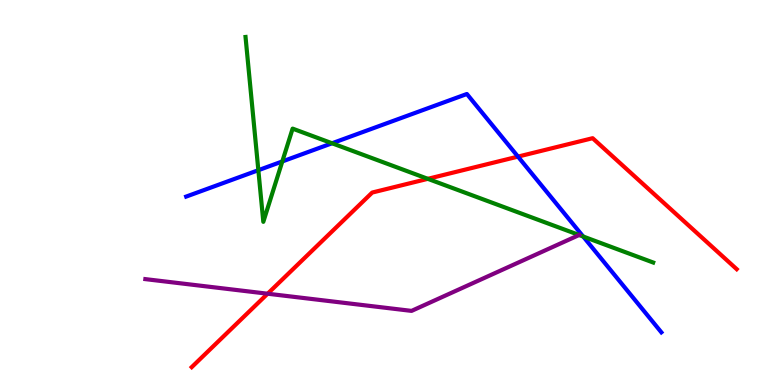[{'lines': ['blue', 'red'], 'intersections': [{'x': 6.68, 'y': 5.93}]}, {'lines': ['green', 'red'], 'intersections': [{'x': 5.52, 'y': 5.36}]}, {'lines': ['purple', 'red'], 'intersections': [{'x': 3.45, 'y': 2.37}]}, {'lines': ['blue', 'green'], 'intersections': [{'x': 3.33, 'y': 5.58}, {'x': 3.64, 'y': 5.81}, {'x': 4.28, 'y': 6.28}, {'x': 7.52, 'y': 3.86}]}, {'lines': ['blue', 'purple'], 'intersections': []}, {'lines': ['green', 'purple'], 'intersections': [{'x': 7.47, 'y': 3.9}]}]